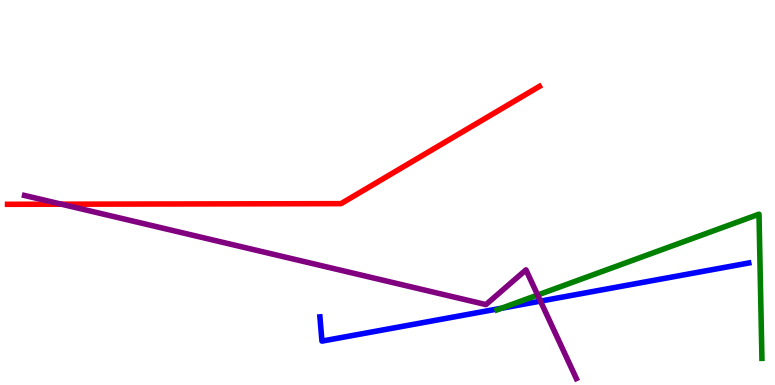[{'lines': ['blue', 'red'], 'intersections': []}, {'lines': ['green', 'red'], 'intersections': []}, {'lines': ['purple', 'red'], 'intersections': [{'x': 0.793, 'y': 4.7}]}, {'lines': ['blue', 'green'], 'intersections': [{'x': 6.47, 'y': 1.99}]}, {'lines': ['blue', 'purple'], 'intersections': [{'x': 6.97, 'y': 2.18}]}, {'lines': ['green', 'purple'], 'intersections': [{'x': 6.94, 'y': 2.34}]}]